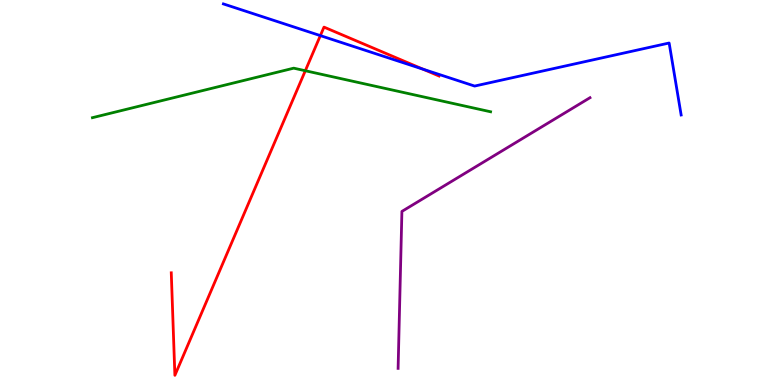[{'lines': ['blue', 'red'], 'intersections': [{'x': 4.13, 'y': 9.07}, {'x': 5.46, 'y': 8.2}]}, {'lines': ['green', 'red'], 'intersections': [{'x': 3.94, 'y': 8.16}]}, {'lines': ['purple', 'red'], 'intersections': []}, {'lines': ['blue', 'green'], 'intersections': []}, {'lines': ['blue', 'purple'], 'intersections': []}, {'lines': ['green', 'purple'], 'intersections': []}]